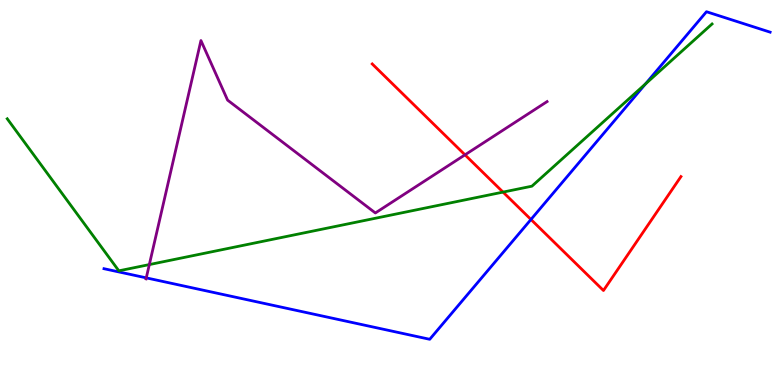[{'lines': ['blue', 'red'], 'intersections': [{'x': 6.85, 'y': 4.3}]}, {'lines': ['green', 'red'], 'intersections': [{'x': 6.49, 'y': 5.01}]}, {'lines': ['purple', 'red'], 'intersections': [{'x': 6.0, 'y': 5.98}]}, {'lines': ['blue', 'green'], 'intersections': [{'x': 8.33, 'y': 7.82}]}, {'lines': ['blue', 'purple'], 'intersections': [{'x': 1.89, 'y': 2.78}]}, {'lines': ['green', 'purple'], 'intersections': [{'x': 1.93, 'y': 3.13}]}]